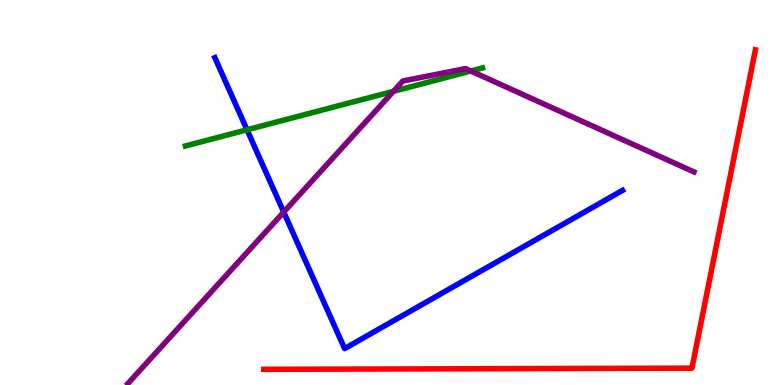[{'lines': ['blue', 'red'], 'intersections': []}, {'lines': ['green', 'red'], 'intersections': []}, {'lines': ['purple', 'red'], 'intersections': []}, {'lines': ['blue', 'green'], 'intersections': [{'x': 3.19, 'y': 6.63}]}, {'lines': ['blue', 'purple'], 'intersections': [{'x': 3.66, 'y': 4.49}]}, {'lines': ['green', 'purple'], 'intersections': [{'x': 5.08, 'y': 7.63}, {'x': 6.08, 'y': 8.16}]}]